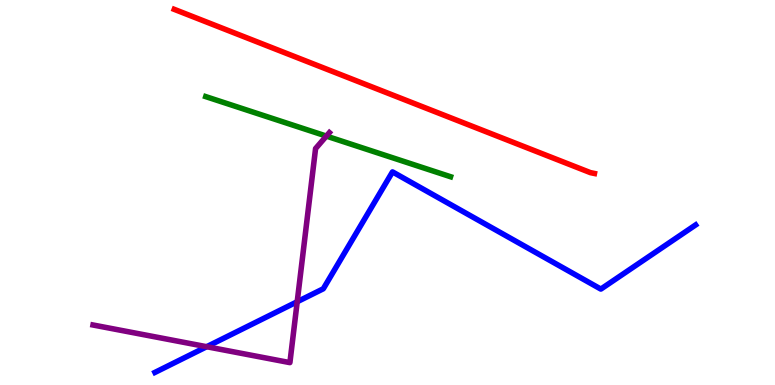[{'lines': ['blue', 'red'], 'intersections': []}, {'lines': ['green', 'red'], 'intersections': []}, {'lines': ['purple', 'red'], 'intersections': []}, {'lines': ['blue', 'green'], 'intersections': []}, {'lines': ['blue', 'purple'], 'intersections': [{'x': 2.67, 'y': 0.994}, {'x': 3.83, 'y': 2.16}]}, {'lines': ['green', 'purple'], 'intersections': [{'x': 4.21, 'y': 6.47}]}]